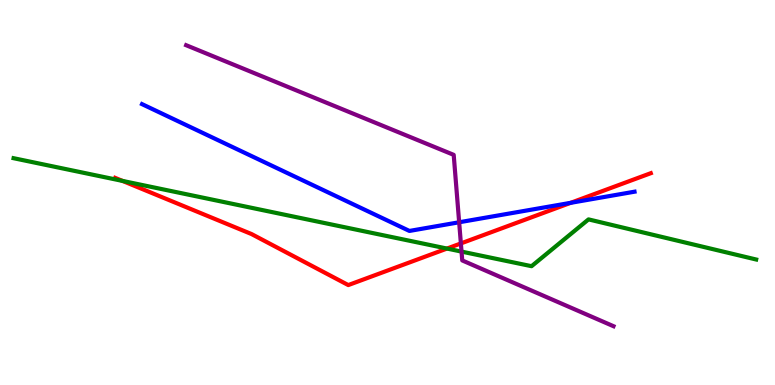[{'lines': ['blue', 'red'], 'intersections': [{'x': 7.36, 'y': 4.73}]}, {'lines': ['green', 'red'], 'intersections': [{'x': 1.58, 'y': 5.3}, {'x': 5.77, 'y': 3.54}]}, {'lines': ['purple', 'red'], 'intersections': [{'x': 5.95, 'y': 3.68}]}, {'lines': ['blue', 'green'], 'intersections': []}, {'lines': ['blue', 'purple'], 'intersections': [{'x': 5.92, 'y': 4.23}]}, {'lines': ['green', 'purple'], 'intersections': [{'x': 5.96, 'y': 3.47}]}]